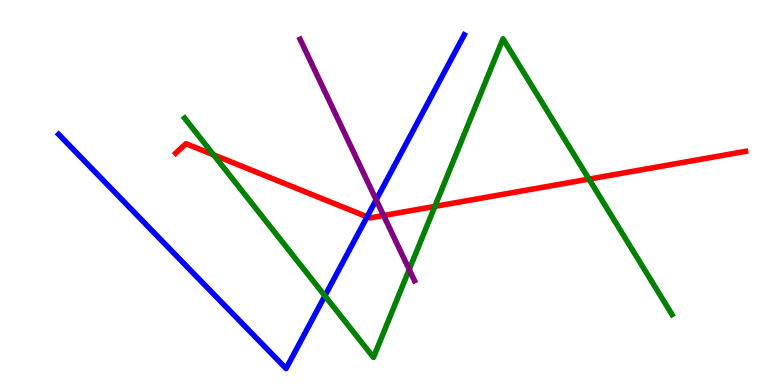[{'lines': ['blue', 'red'], 'intersections': [{'x': 4.74, 'y': 4.37}]}, {'lines': ['green', 'red'], 'intersections': [{'x': 2.76, 'y': 5.98}, {'x': 5.61, 'y': 4.64}, {'x': 7.6, 'y': 5.35}]}, {'lines': ['purple', 'red'], 'intersections': [{'x': 4.95, 'y': 4.4}]}, {'lines': ['blue', 'green'], 'intersections': [{'x': 4.19, 'y': 2.32}]}, {'lines': ['blue', 'purple'], 'intersections': [{'x': 4.85, 'y': 4.81}]}, {'lines': ['green', 'purple'], 'intersections': [{'x': 5.28, 'y': 3.0}]}]